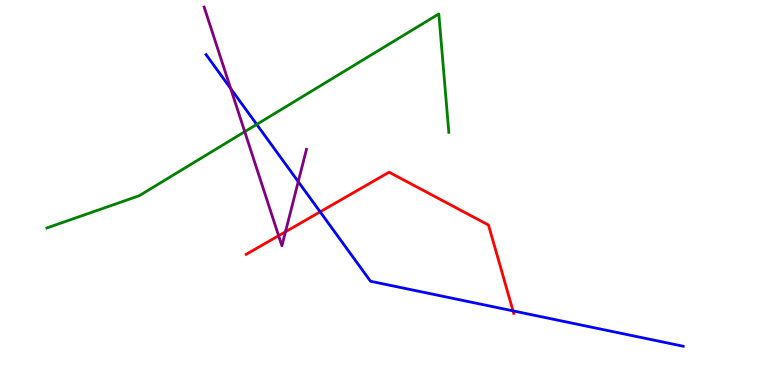[{'lines': ['blue', 'red'], 'intersections': [{'x': 4.13, 'y': 4.5}, {'x': 6.62, 'y': 1.93}]}, {'lines': ['green', 'red'], 'intersections': []}, {'lines': ['purple', 'red'], 'intersections': [{'x': 3.59, 'y': 3.88}, {'x': 3.68, 'y': 3.98}]}, {'lines': ['blue', 'green'], 'intersections': [{'x': 3.31, 'y': 6.77}]}, {'lines': ['blue', 'purple'], 'intersections': [{'x': 2.98, 'y': 7.7}, {'x': 3.85, 'y': 5.28}]}, {'lines': ['green', 'purple'], 'intersections': [{'x': 3.16, 'y': 6.58}]}]